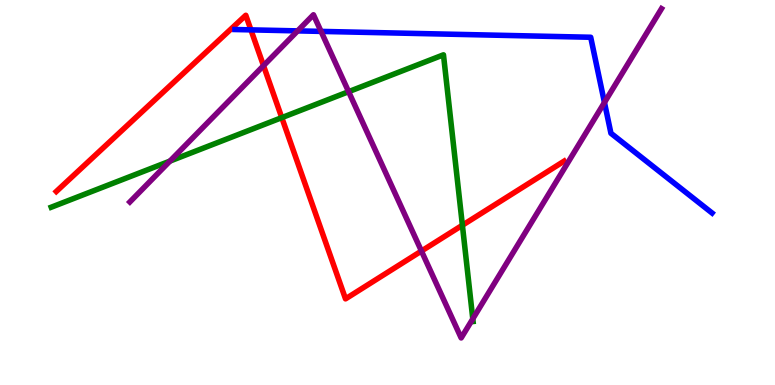[{'lines': ['blue', 'red'], 'intersections': [{'x': 3.24, 'y': 9.22}]}, {'lines': ['green', 'red'], 'intersections': [{'x': 3.64, 'y': 6.94}, {'x': 5.97, 'y': 4.15}]}, {'lines': ['purple', 'red'], 'intersections': [{'x': 3.4, 'y': 8.29}, {'x': 5.44, 'y': 3.48}]}, {'lines': ['blue', 'green'], 'intersections': []}, {'lines': ['blue', 'purple'], 'intersections': [{'x': 3.84, 'y': 9.2}, {'x': 4.14, 'y': 9.18}, {'x': 7.8, 'y': 7.34}]}, {'lines': ['green', 'purple'], 'intersections': [{'x': 2.19, 'y': 5.82}, {'x': 4.5, 'y': 7.62}, {'x': 6.1, 'y': 1.72}]}]